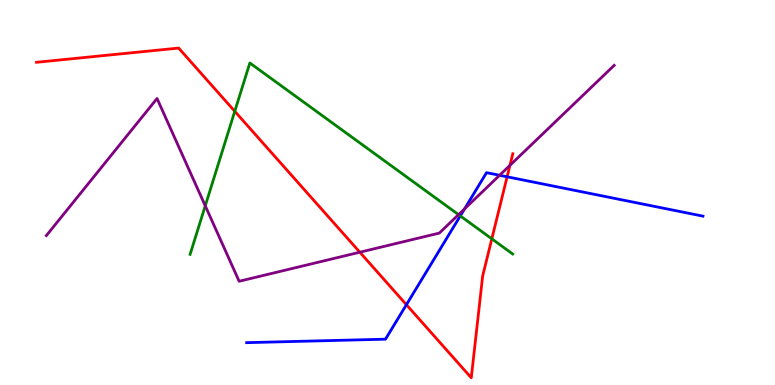[{'lines': ['blue', 'red'], 'intersections': [{'x': 5.24, 'y': 2.09}, {'x': 6.54, 'y': 5.41}]}, {'lines': ['green', 'red'], 'intersections': [{'x': 3.03, 'y': 7.11}, {'x': 6.35, 'y': 3.8}]}, {'lines': ['purple', 'red'], 'intersections': [{'x': 4.64, 'y': 3.45}, {'x': 6.58, 'y': 5.71}]}, {'lines': ['blue', 'green'], 'intersections': [{'x': 5.94, 'y': 4.39}]}, {'lines': ['blue', 'purple'], 'intersections': [{'x': 5.99, 'y': 4.57}, {'x': 6.45, 'y': 5.45}]}, {'lines': ['green', 'purple'], 'intersections': [{'x': 2.65, 'y': 4.65}, {'x': 5.92, 'y': 4.42}]}]